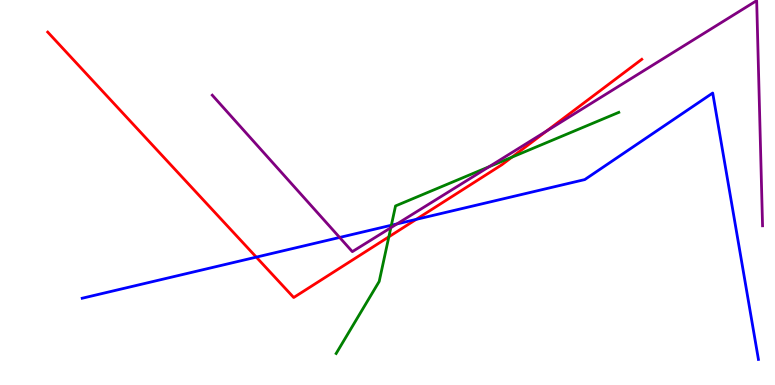[{'lines': ['blue', 'red'], 'intersections': [{'x': 3.31, 'y': 3.32}, {'x': 5.37, 'y': 4.3}]}, {'lines': ['green', 'red'], 'intersections': [{'x': 5.02, 'y': 3.85}, {'x': 6.61, 'y': 5.92}]}, {'lines': ['purple', 'red'], 'intersections': [{'x': 7.05, 'y': 6.6}]}, {'lines': ['blue', 'green'], 'intersections': [{'x': 5.05, 'y': 4.15}]}, {'lines': ['blue', 'purple'], 'intersections': [{'x': 4.38, 'y': 3.83}, {'x': 5.12, 'y': 4.18}]}, {'lines': ['green', 'purple'], 'intersections': [{'x': 5.04, 'y': 4.08}, {'x': 6.31, 'y': 5.67}]}]